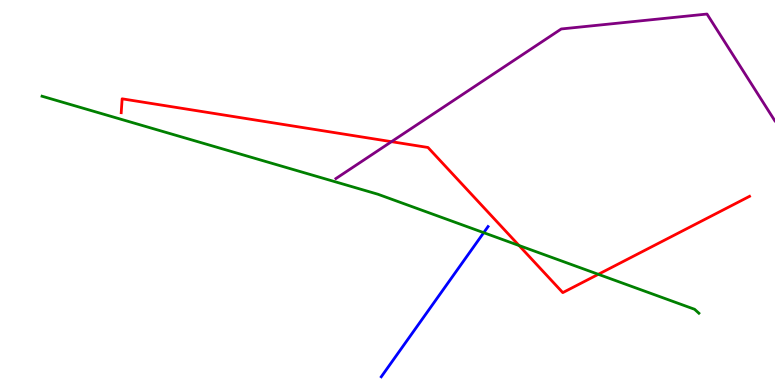[{'lines': ['blue', 'red'], 'intersections': []}, {'lines': ['green', 'red'], 'intersections': [{'x': 6.7, 'y': 3.62}, {'x': 7.72, 'y': 2.88}]}, {'lines': ['purple', 'red'], 'intersections': [{'x': 5.05, 'y': 6.32}]}, {'lines': ['blue', 'green'], 'intersections': [{'x': 6.24, 'y': 3.96}]}, {'lines': ['blue', 'purple'], 'intersections': []}, {'lines': ['green', 'purple'], 'intersections': []}]